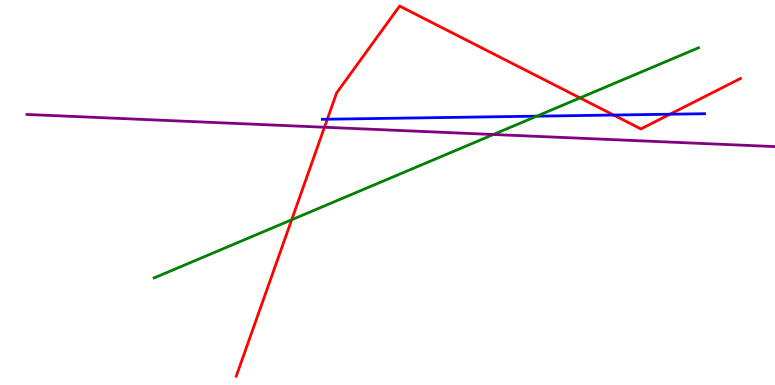[{'lines': ['blue', 'red'], 'intersections': [{'x': 4.22, 'y': 6.9}, {'x': 7.92, 'y': 7.01}, {'x': 8.64, 'y': 7.03}]}, {'lines': ['green', 'red'], 'intersections': [{'x': 3.76, 'y': 4.29}, {'x': 7.48, 'y': 7.46}]}, {'lines': ['purple', 'red'], 'intersections': [{'x': 4.19, 'y': 6.69}]}, {'lines': ['blue', 'green'], 'intersections': [{'x': 6.93, 'y': 6.98}]}, {'lines': ['blue', 'purple'], 'intersections': []}, {'lines': ['green', 'purple'], 'intersections': [{'x': 6.37, 'y': 6.51}]}]